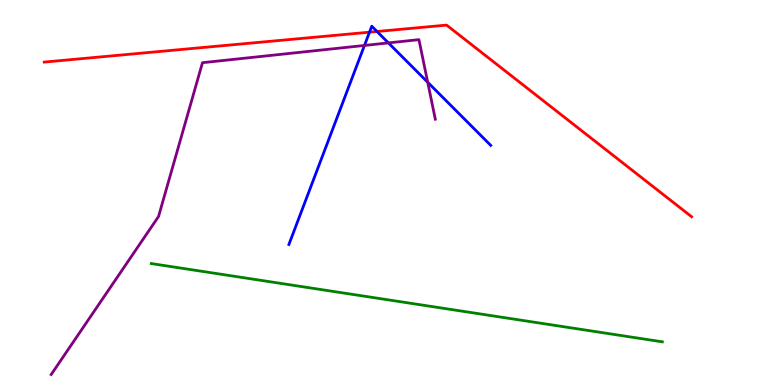[{'lines': ['blue', 'red'], 'intersections': [{'x': 4.77, 'y': 9.16}, {'x': 4.86, 'y': 9.18}]}, {'lines': ['green', 'red'], 'intersections': []}, {'lines': ['purple', 'red'], 'intersections': []}, {'lines': ['blue', 'green'], 'intersections': []}, {'lines': ['blue', 'purple'], 'intersections': [{'x': 4.7, 'y': 8.82}, {'x': 5.01, 'y': 8.89}, {'x': 5.52, 'y': 7.86}]}, {'lines': ['green', 'purple'], 'intersections': []}]